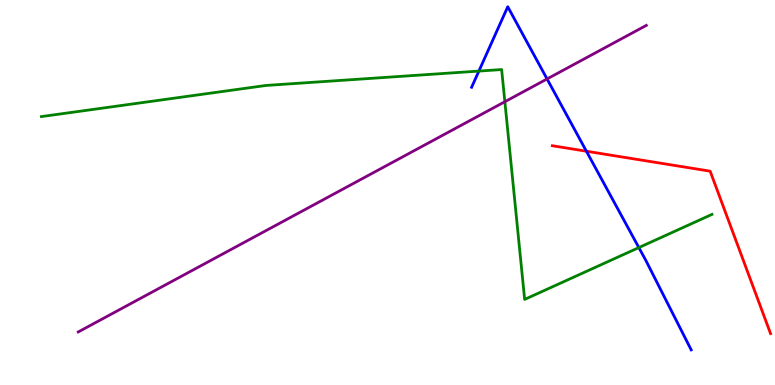[{'lines': ['blue', 'red'], 'intersections': [{'x': 7.57, 'y': 6.07}]}, {'lines': ['green', 'red'], 'intersections': []}, {'lines': ['purple', 'red'], 'intersections': []}, {'lines': ['blue', 'green'], 'intersections': [{'x': 6.18, 'y': 8.15}, {'x': 8.24, 'y': 3.57}]}, {'lines': ['blue', 'purple'], 'intersections': [{'x': 7.06, 'y': 7.95}]}, {'lines': ['green', 'purple'], 'intersections': [{'x': 6.51, 'y': 7.36}]}]